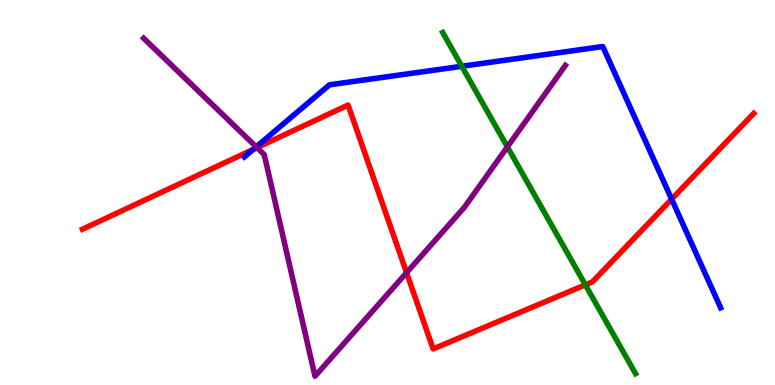[{'lines': ['blue', 'red'], 'intersections': [{'x': 3.27, 'y': 6.12}, {'x': 8.67, 'y': 4.83}]}, {'lines': ['green', 'red'], 'intersections': [{'x': 7.55, 'y': 2.6}]}, {'lines': ['purple', 'red'], 'intersections': [{'x': 3.32, 'y': 6.17}, {'x': 5.25, 'y': 2.92}]}, {'lines': ['blue', 'green'], 'intersections': [{'x': 5.96, 'y': 8.28}]}, {'lines': ['blue', 'purple'], 'intersections': [{'x': 3.31, 'y': 6.18}]}, {'lines': ['green', 'purple'], 'intersections': [{'x': 6.55, 'y': 6.18}]}]